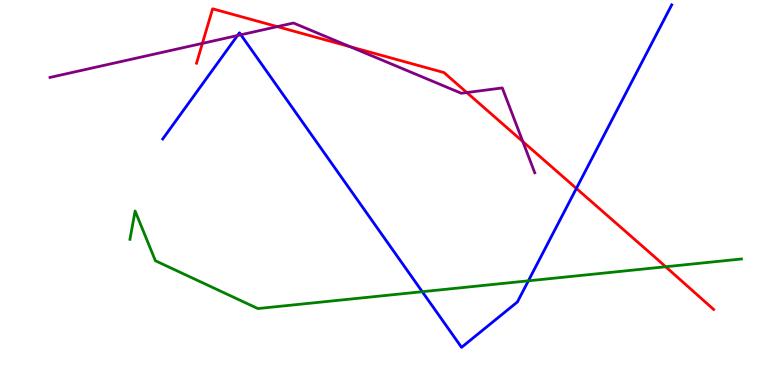[{'lines': ['blue', 'red'], 'intersections': [{'x': 7.44, 'y': 5.11}]}, {'lines': ['green', 'red'], 'intersections': [{'x': 8.59, 'y': 3.07}]}, {'lines': ['purple', 'red'], 'intersections': [{'x': 2.61, 'y': 8.87}, {'x': 3.58, 'y': 9.31}, {'x': 4.52, 'y': 8.79}, {'x': 6.02, 'y': 7.6}, {'x': 6.75, 'y': 6.32}]}, {'lines': ['blue', 'green'], 'intersections': [{'x': 5.45, 'y': 2.42}, {'x': 6.82, 'y': 2.71}]}, {'lines': ['blue', 'purple'], 'intersections': [{'x': 3.06, 'y': 9.08}, {'x': 3.11, 'y': 9.1}]}, {'lines': ['green', 'purple'], 'intersections': []}]